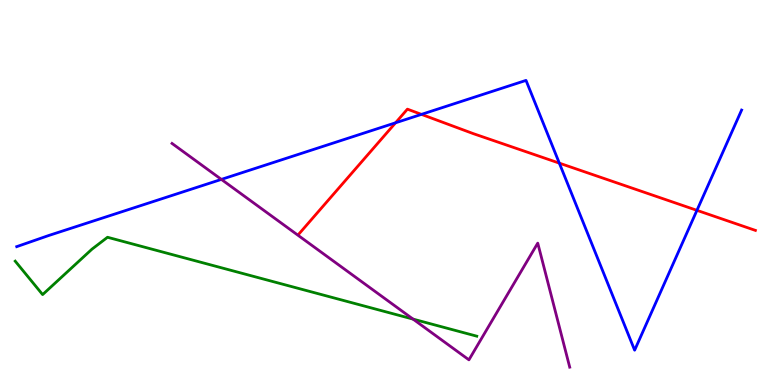[{'lines': ['blue', 'red'], 'intersections': [{'x': 5.1, 'y': 6.81}, {'x': 5.44, 'y': 7.03}, {'x': 7.22, 'y': 5.76}, {'x': 8.99, 'y': 4.54}]}, {'lines': ['green', 'red'], 'intersections': []}, {'lines': ['purple', 'red'], 'intersections': []}, {'lines': ['blue', 'green'], 'intersections': []}, {'lines': ['blue', 'purple'], 'intersections': [{'x': 2.86, 'y': 5.34}]}, {'lines': ['green', 'purple'], 'intersections': [{'x': 5.33, 'y': 1.71}]}]